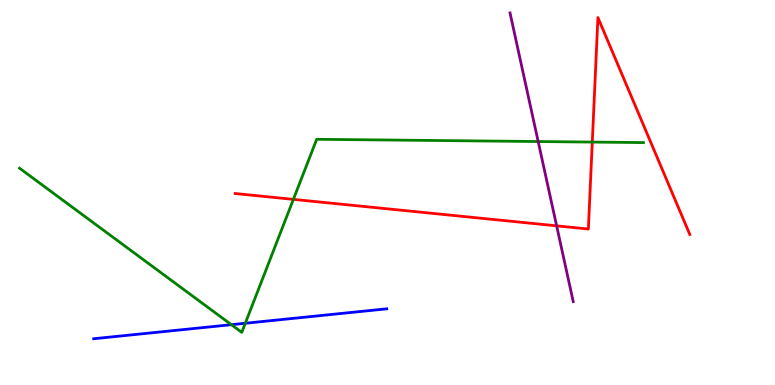[{'lines': ['blue', 'red'], 'intersections': []}, {'lines': ['green', 'red'], 'intersections': [{'x': 3.79, 'y': 4.82}, {'x': 7.64, 'y': 6.31}]}, {'lines': ['purple', 'red'], 'intersections': [{'x': 7.18, 'y': 4.13}]}, {'lines': ['blue', 'green'], 'intersections': [{'x': 2.99, 'y': 1.57}, {'x': 3.17, 'y': 1.6}]}, {'lines': ['blue', 'purple'], 'intersections': []}, {'lines': ['green', 'purple'], 'intersections': [{'x': 6.94, 'y': 6.32}]}]